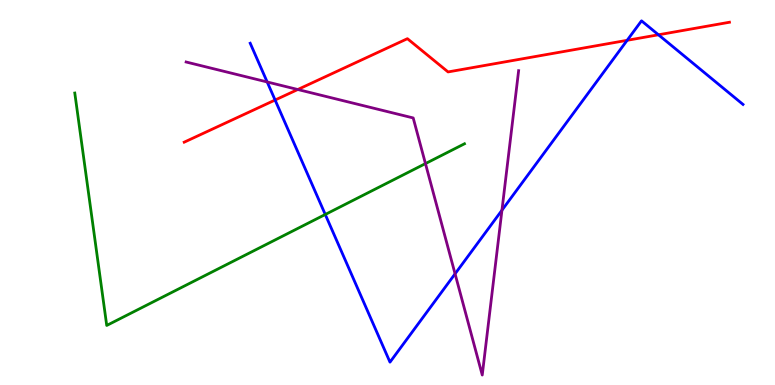[{'lines': ['blue', 'red'], 'intersections': [{'x': 3.55, 'y': 7.4}, {'x': 8.09, 'y': 8.95}, {'x': 8.5, 'y': 9.1}]}, {'lines': ['green', 'red'], 'intersections': []}, {'lines': ['purple', 'red'], 'intersections': [{'x': 3.84, 'y': 7.68}]}, {'lines': ['blue', 'green'], 'intersections': [{'x': 4.2, 'y': 4.43}]}, {'lines': ['blue', 'purple'], 'intersections': [{'x': 3.45, 'y': 7.87}, {'x': 5.87, 'y': 2.89}, {'x': 6.48, 'y': 4.54}]}, {'lines': ['green', 'purple'], 'intersections': [{'x': 5.49, 'y': 5.75}]}]